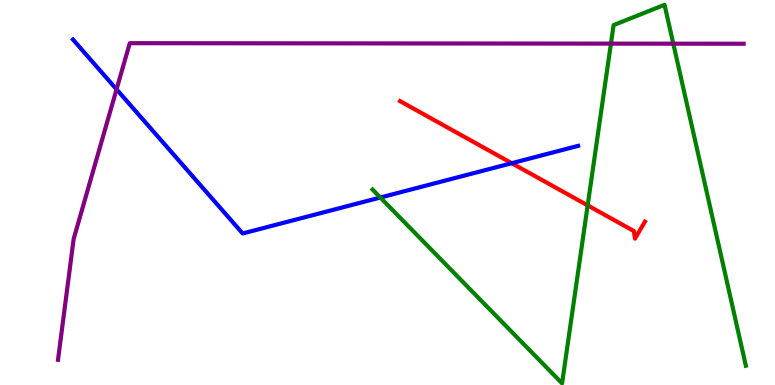[{'lines': ['blue', 'red'], 'intersections': [{'x': 6.6, 'y': 5.76}]}, {'lines': ['green', 'red'], 'intersections': [{'x': 7.58, 'y': 4.67}]}, {'lines': ['purple', 'red'], 'intersections': []}, {'lines': ['blue', 'green'], 'intersections': [{'x': 4.91, 'y': 4.87}]}, {'lines': ['blue', 'purple'], 'intersections': [{'x': 1.5, 'y': 7.68}]}, {'lines': ['green', 'purple'], 'intersections': [{'x': 7.88, 'y': 8.87}, {'x': 8.69, 'y': 8.87}]}]